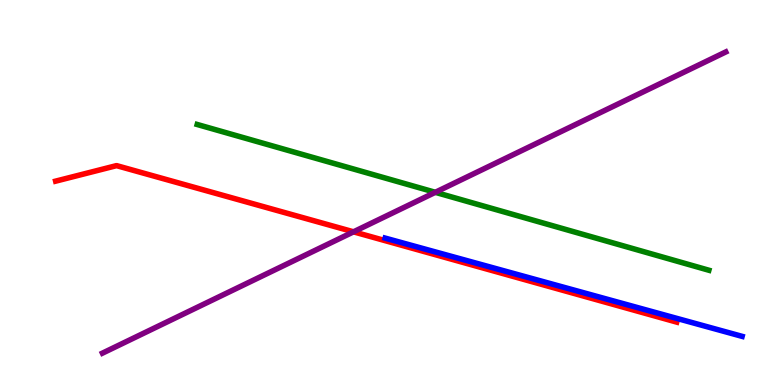[{'lines': ['blue', 'red'], 'intersections': []}, {'lines': ['green', 'red'], 'intersections': []}, {'lines': ['purple', 'red'], 'intersections': [{'x': 4.56, 'y': 3.98}]}, {'lines': ['blue', 'green'], 'intersections': []}, {'lines': ['blue', 'purple'], 'intersections': []}, {'lines': ['green', 'purple'], 'intersections': [{'x': 5.62, 'y': 5.0}]}]